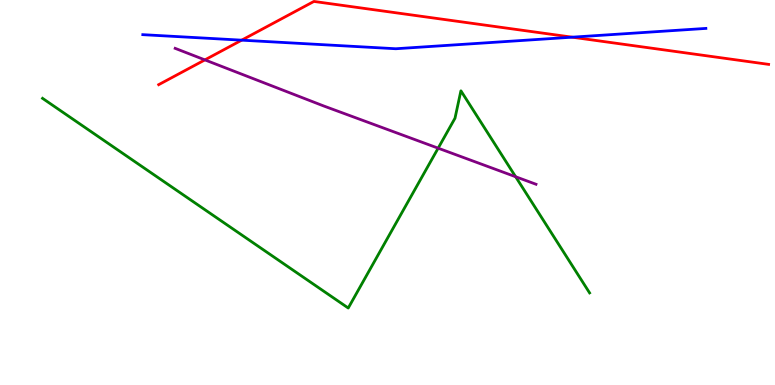[{'lines': ['blue', 'red'], 'intersections': [{'x': 3.12, 'y': 8.96}, {'x': 7.38, 'y': 9.03}]}, {'lines': ['green', 'red'], 'intersections': []}, {'lines': ['purple', 'red'], 'intersections': [{'x': 2.64, 'y': 8.44}]}, {'lines': ['blue', 'green'], 'intersections': []}, {'lines': ['blue', 'purple'], 'intersections': []}, {'lines': ['green', 'purple'], 'intersections': [{'x': 5.65, 'y': 6.15}, {'x': 6.65, 'y': 5.41}]}]